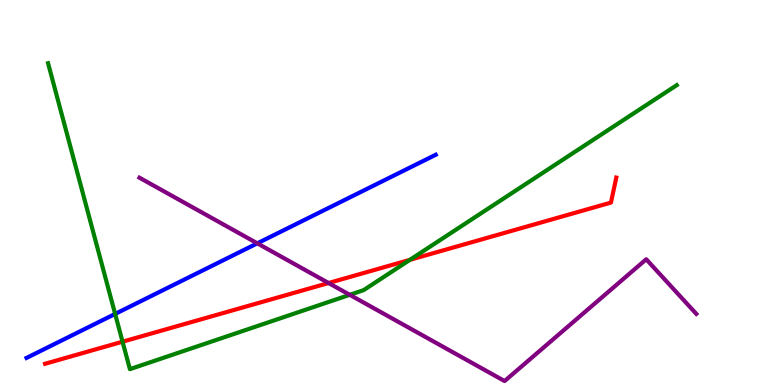[{'lines': ['blue', 'red'], 'intersections': []}, {'lines': ['green', 'red'], 'intersections': [{'x': 1.58, 'y': 1.12}, {'x': 5.29, 'y': 3.25}]}, {'lines': ['purple', 'red'], 'intersections': [{'x': 4.24, 'y': 2.65}]}, {'lines': ['blue', 'green'], 'intersections': [{'x': 1.49, 'y': 1.85}]}, {'lines': ['blue', 'purple'], 'intersections': [{'x': 3.32, 'y': 3.68}]}, {'lines': ['green', 'purple'], 'intersections': [{'x': 4.51, 'y': 2.34}]}]